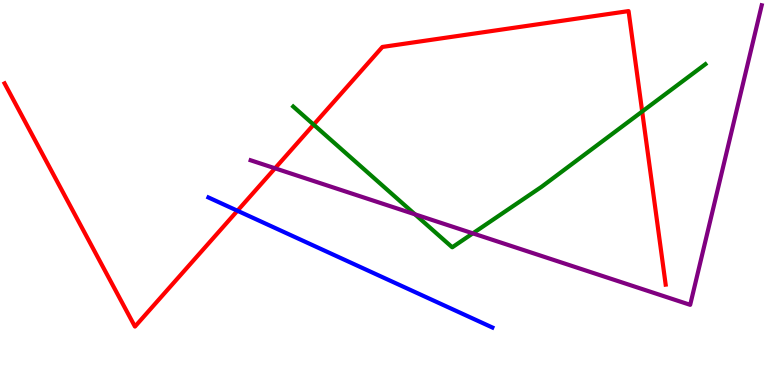[{'lines': ['blue', 'red'], 'intersections': [{'x': 3.06, 'y': 4.53}]}, {'lines': ['green', 'red'], 'intersections': [{'x': 4.05, 'y': 6.76}, {'x': 8.29, 'y': 7.1}]}, {'lines': ['purple', 'red'], 'intersections': [{'x': 3.55, 'y': 5.63}]}, {'lines': ['blue', 'green'], 'intersections': []}, {'lines': ['blue', 'purple'], 'intersections': []}, {'lines': ['green', 'purple'], 'intersections': [{'x': 5.35, 'y': 4.43}, {'x': 6.1, 'y': 3.94}]}]